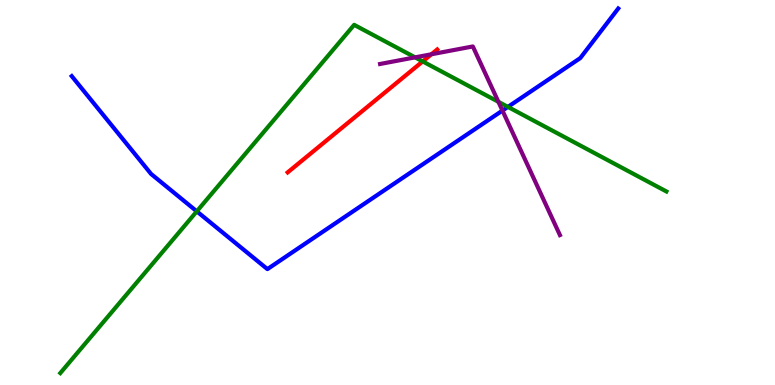[{'lines': ['blue', 'red'], 'intersections': []}, {'lines': ['green', 'red'], 'intersections': [{'x': 5.45, 'y': 8.4}]}, {'lines': ['purple', 'red'], 'intersections': [{'x': 5.57, 'y': 8.59}]}, {'lines': ['blue', 'green'], 'intersections': [{'x': 2.54, 'y': 4.51}, {'x': 6.55, 'y': 7.22}]}, {'lines': ['blue', 'purple'], 'intersections': [{'x': 6.48, 'y': 7.13}]}, {'lines': ['green', 'purple'], 'intersections': [{'x': 5.36, 'y': 8.51}, {'x': 6.43, 'y': 7.36}]}]